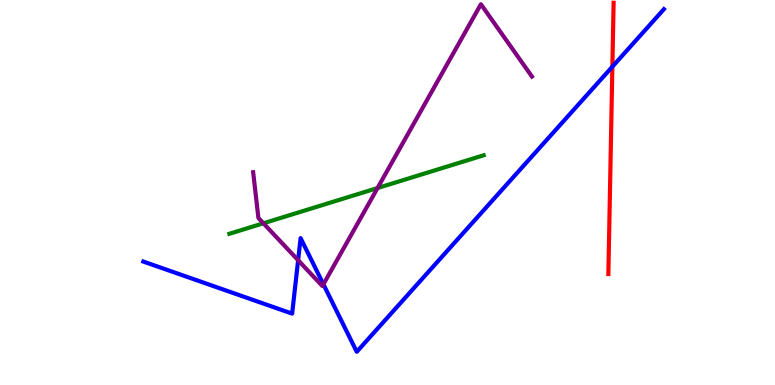[{'lines': ['blue', 'red'], 'intersections': [{'x': 7.9, 'y': 8.27}]}, {'lines': ['green', 'red'], 'intersections': []}, {'lines': ['purple', 'red'], 'intersections': []}, {'lines': ['blue', 'green'], 'intersections': []}, {'lines': ['blue', 'purple'], 'intersections': [{'x': 3.85, 'y': 3.24}, {'x': 4.17, 'y': 2.62}]}, {'lines': ['green', 'purple'], 'intersections': [{'x': 3.4, 'y': 4.2}, {'x': 4.87, 'y': 5.12}]}]